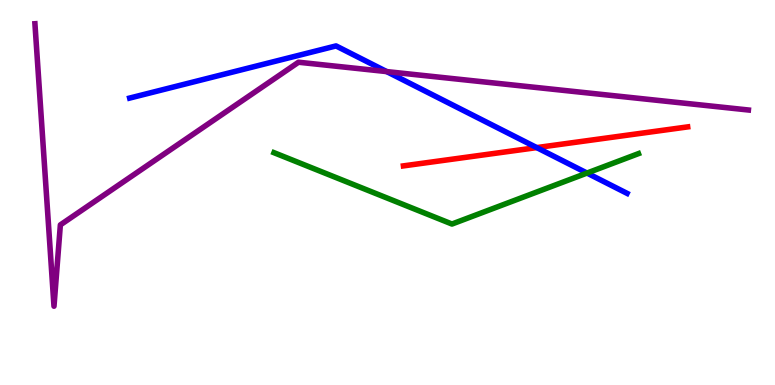[{'lines': ['blue', 'red'], 'intersections': [{'x': 6.93, 'y': 6.17}]}, {'lines': ['green', 'red'], 'intersections': []}, {'lines': ['purple', 'red'], 'intersections': []}, {'lines': ['blue', 'green'], 'intersections': [{'x': 7.57, 'y': 5.5}]}, {'lines': ['blue', 'purple'], 'intersections': [{'x': 4.99, 'y': 8.14}]}, {'lines': ['green', 'purple'], 'intersections': []}]